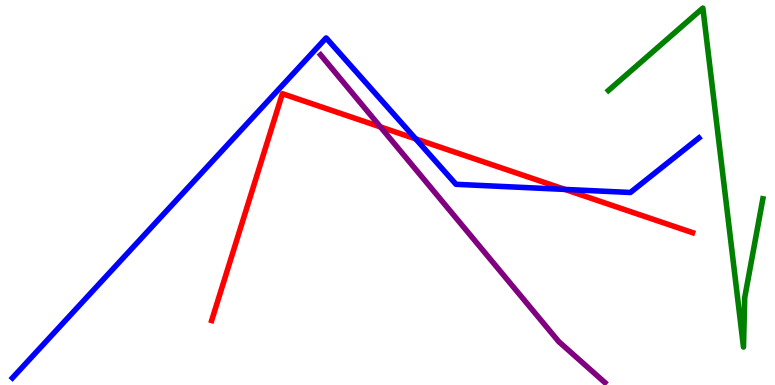[{'lines': ['blue', 'red'], 'intersections': [{'x': 5.36, 'y': 6.39}, {'x': 7.29, 'y': 5.08}]}, {'lines': ['green', 'red'], 'intersections': []}, {'lines': ['purple', 'red'], 'intersections': [{'x': 4.91, 'y': 6.7}]}, {'lines': ['blue', 'green'], 'intersections': []}, {'lines': ['blue', 'purple'], 'intersections': []}, {'lines': ['green', 'purple'], 'intersections': []}]